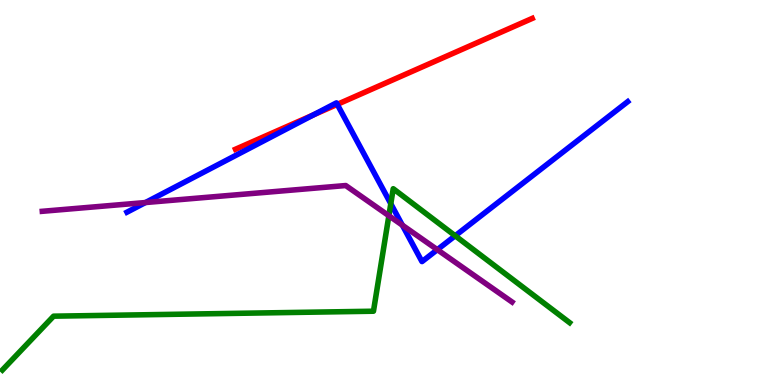[{'lines': ['blue', 'red'], 'intersections': [{'x': 4.04, 'y': 7.02}, {'x': 4.35, 'y': 7.29}]}, {'lines': ['green', 'red'], 'intersections': []}, {'lines': ['purple', 'red'], 'intersections': []}, {'lines': ['blue', 'green'], 'intersections': [{'x': 5.04, 'y': 4.71}, {'x': 5.87, 'y': 3.88}]}, {'lines': ['blue', 'purple'], 'intersections': [{'x': 1.88, 'y': 4.74}, {'x': 5.19, 'y': 4.15}, {'x': 5.64, 'y': 3.51}]}, {'lines': ['green', 'purple'], 'intersections': [{'x': 5.02, 'y': 4.4}]}]